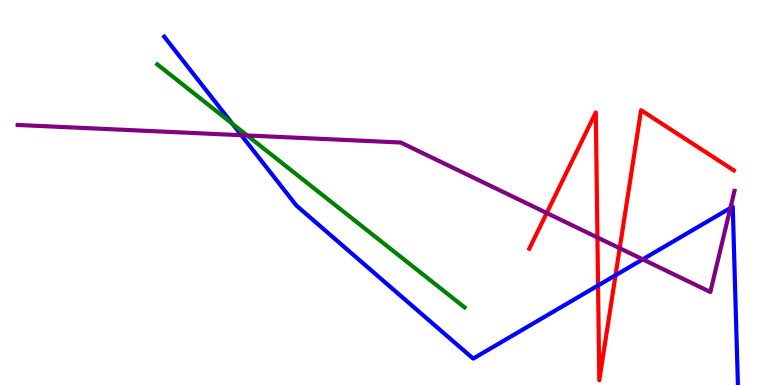[{'lines': ['blue', 'red'], 'intersections': [{'x': 7.72, 'y': 2.58}, {'x': 7.94, 'y': 2.85}]}, {'lines': ['green', 'red'], 'intersections': []}, {'lines': ['purple', 'red'], 'intersections': [{'x': 7.05, 'y': 4.47}, {'x': 7.71, 'y': 3.83}, {'x': 8.0, 'y': 3.55}]}, {'lines': ['blue', 'green'], 'intersections': [{'x': 3.0, 'y': 6.79}]}, {'lines': ['blue', 'purple'], 'intersections': [{'x': 3.11, 'y': 6.49}, {'x': 8.29, 'y': 3.26}, {'x': 9.42, 'y': 4.6}]}, {'lines': ['green', 'purple'], 'intersections': [{'x': 3.19, 'y': 6.48}]}]